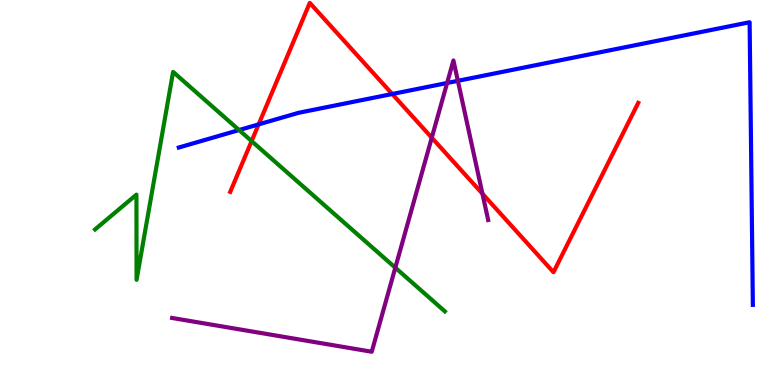[{'lines': ['blue', 'red'], 'intersections': [{'x': 3.34, 'y': 6.77}, {'x': 5.06, 'y': 7.56}]}, {'lines': ['green', 'red'], 'intersections': [{'x': 3.25, 'y': 6.34}]}, {'lines': ['purple', 'red'], 'intersections': [{'x': 5.57, 'y': 6.42}, {'x': 6.23, 'y': 4.97}]}, {'lines': ['blue', 'green'], 'intersections': [{'x': 3.08, 'y': 6.62}]}, {'lines': ['blue', 'purple'], 'intersections': [{'x': 5.77, 'y': 7.84}, {'x': 5.91, 'y': 7.9}]}, {'lines': ['green', 'purple'], 'intersections': [{'x': 5.1, 'y': 3.05}]}]